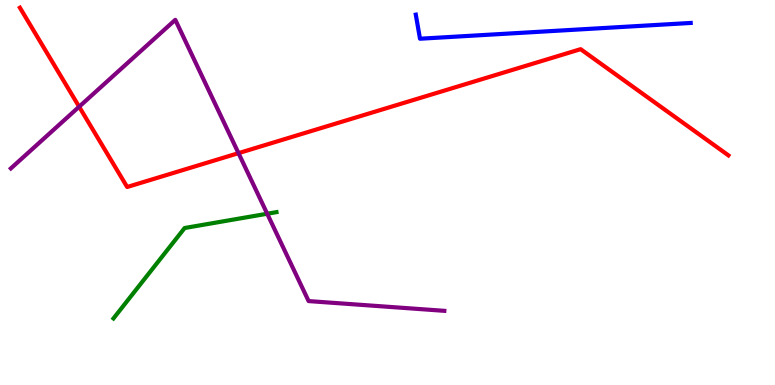[{'lines': ['blue', 'red'], 'intersections': []}, {'lines': ['green', 'red'], 'intersections': []}, {'lines': ['purple', 'red'], 'intersections': [{'x': 1.02, 'y': 7.23}, {'x': 3.08, 'y': 6.02}]}, {'lines': ['blue', 'green'], 'intersections': []}, {'lines': ['blue', 'purple'], 'intersections': []}, {'lines': ['green', 'purple'], 'intersections': [{'x': 3.45, 'y': 4.45}]}]